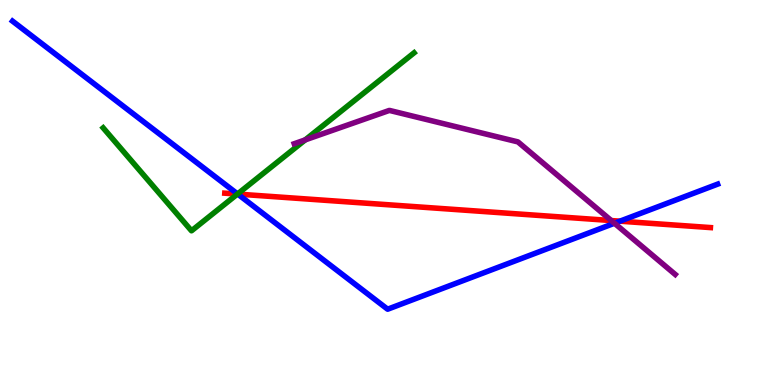[{'lines': ['blue', 'red'], 'intersections': [{'x': 3.07, 'y': 4.96}, {'x': 8.0, 'y': 4.26}]}, {'lines': ['green', 'red'], 'intersections': [{'x': 3.06, 'y': 4.96}]}, {'lines': ['purple', 'red'], 'intersections': [{'x': 7.89, 'y': 4.27}]}, {'lines': ['blue', 'green'], 'intersections': [{'x': 3.07, 'y': 4.96}]}, {'lines': ['blue', 'purple'], 'intersections': [{'x': 7.93, 'y': 4.2}]}, {'lines': ['green', 'purple'], 'intersections': [{'x': 3.94, 'y': 6.37}]}]